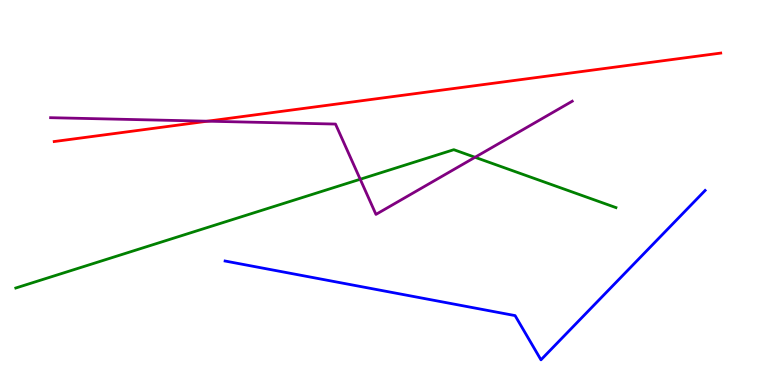[{'lines': ['blue', 'red'], 'intersections': []}, {'lines': ['green', 'red'], 'intersections': []}, {'lines': ['purple', 'red'], 'intersections': [{'x': 2.68, 'y': 6.85}]}, {'lines': ['blue', 'green'], 'intersections': []}, {'lines': ['blue', 'purple'], 'intersections': []}, {'lines': ['green', 'purple'], 'intersections': [{'x': 4.65, 'y': 5.34}, {'x': 6.13, 'y': 5.91}]}]